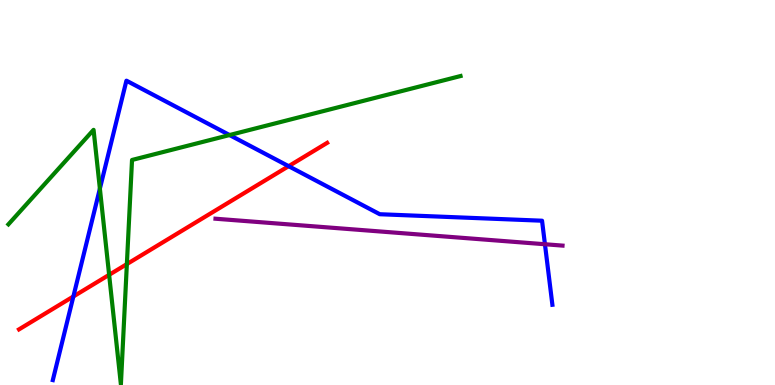[{'lines': ['blue', 'red'], 'intersections': [{'x': 0.947, 'y': 2.3}, {'x': 3.72, 'y': 5.68}]}, {'lines': ['green', 'red'], 'intersections': [{'x': 1.41, 'y': 2.86}, {'x': 1.64, 'y': 3.14}]}, {'lines': ['purple', 'red'], 'intersections': []}, {'lines': ['blue', 'green'], 'intersections': [{'x': 1.29, 'y': 5.1}, {'x': 2.96, 'y': 6.49}]}, {'lines': ['blue', 'purple'], 'intersections': [{'x': 7.03, 'y': 3.66}]}, {'lines': ['green', 'purple'], 'intersections': []}]